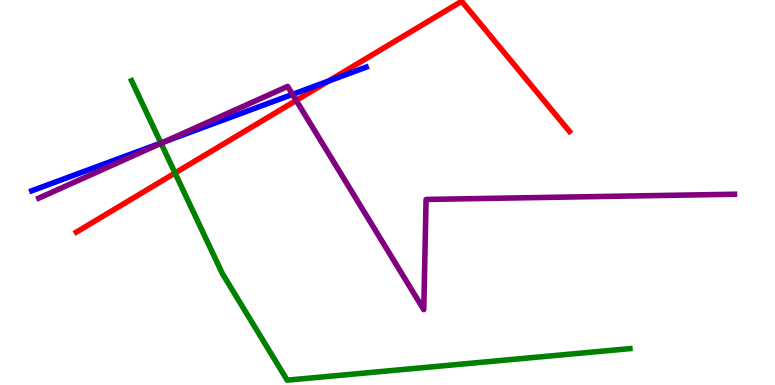[{'lines': ['blue', 'red'], 'intersections': [{'x': 4.24, 'y': 7.89}]}, {'lines': ['green', 'red'], 'intersections': [{'x': 2.26, 'y': 5.51}]}, {'lines': ['purple', 'red'], 'intersections': [{'x': 3.82, 'y': 7.39}]}, {'lines': ['blue', 'green'], 'intersections': [{'x': 2.08, 'y': 6.28}]}, {'lines': ['blue', 'purple'], 'intersections': [{'x': 2.12, 'y': 6.32}, {'x': 3.77, 'y': 7.55}]}, {'lines': ['green', 'purple'], 'intersections': [{'x': 2.08, 'y': 6.28}]}]